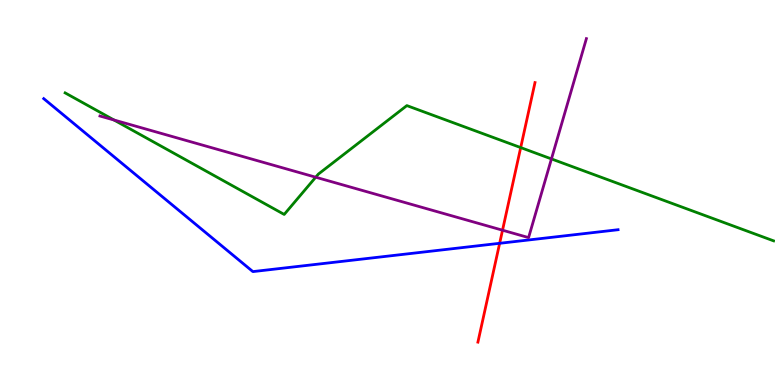[{'lines': ['blue', 'red'], 'intersections': [{'x': 6.45, 'y': 3.68}]}, {'lines': ['green', 'red'], 'intersections': [{'x': 6.72, 'y': 6.17}]}, {'lines': ['purple', 'red'], 'intersections': [{'x': 6.48, 'y': 4.02}]}, {'lines': ['blue', 'green'], 'intersections': []}, {'lines': ['blue', 'purple'], 'intersections': []}, {'lines': ['green', 'purple'], 'intersections': [{'x': 1.47, 'y': 6.88}, {'x': 4.07, 'y': 5.4}, {'x': 7.12, 'y': 5.87}]}]